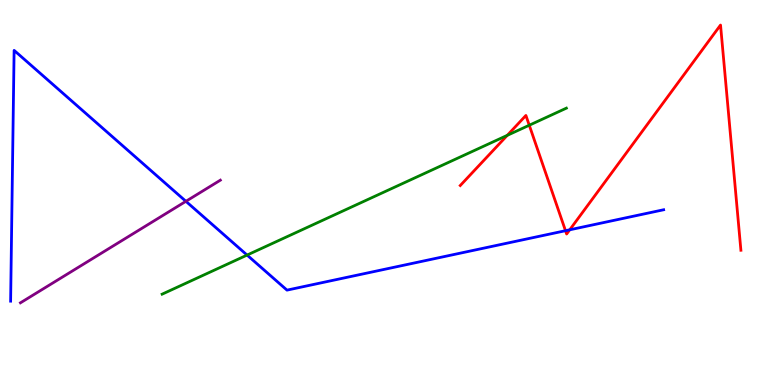[{'lines': ['blue', 'red'], 'intersections': [{'x': 7.3, 'y': 4.01}, {'x': 7.35, 'y': 4.03}]}, {'lines': ['green', 'red'], 'intersections': [{'x': 6.55, 'y': 6.48}, {'x': 6.83, 'y': 6.75}]}, {'lines': ['purple', 'red'], 'intersections': []}, {'lines': ['blue', 'green'], 'intersections': [{'x': 3.19, 'y': 3.37}]}, {'lines': ['blue', 'purple'], 'intersections': [{'x': 2.4, 'y': 4.77}]}, {'lines': ['green', 'purple'], 'intersections': []}]